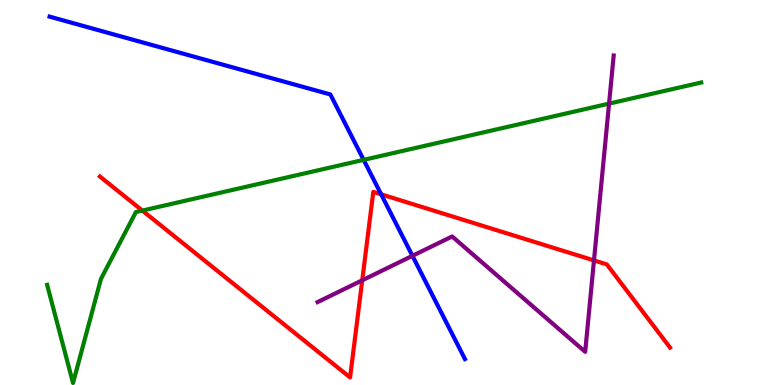[{'lines': ['blue', 'red'], 'intersections': [{'x': 4.92, 'y': 4.95}]}, {'lines': ['green', 'red'], 'intersections': [{'x': 1.84, 'y': 4.53}]}, {'lines': ['purple', 'red'], 'intersections': [{'x': 4.67, 'y': 2.72}, {'x': 7.66, 'y': 3.24}]}, {'lines': ['blue', 'green'], 'intersections': [{'x': 4.69, 'y': 5.85}]}, {'lines': ['blue', 'purple'], 'intersections': [{'x': 5.32, 'y': 3.36}]}, {'lines': ['green', 'purple'], 'intersections': [{'x': 7.86, 'y': 7.31}]}]